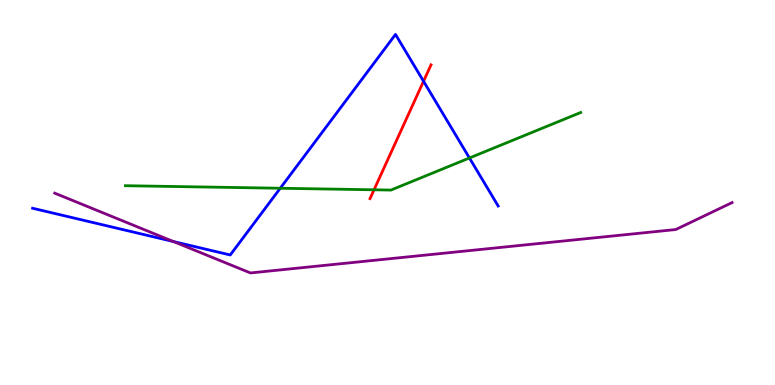[{'lines': ['blue', 'red'], 'intersections': [{'x': 5.47, 'y': 7.89}]}, {'lines': ['green', 'red'], 'intersections': [{'x': 4.83, 'y': 5.07}]}, {'lines': ['purple', 'red'], 'intersections': []}, {'lines': ['blue', 'green'], 'intersections': [{'x': 3.62, 'y': 5.11}, {'x': 6.06, 'y': 5.9}]}, {'lines': ['blue', 'purple'], 'intersections': [{'x': 2.24, 'y': 3.73}]}, {'lines': ['green', 'purple'], 'intersections': []}]